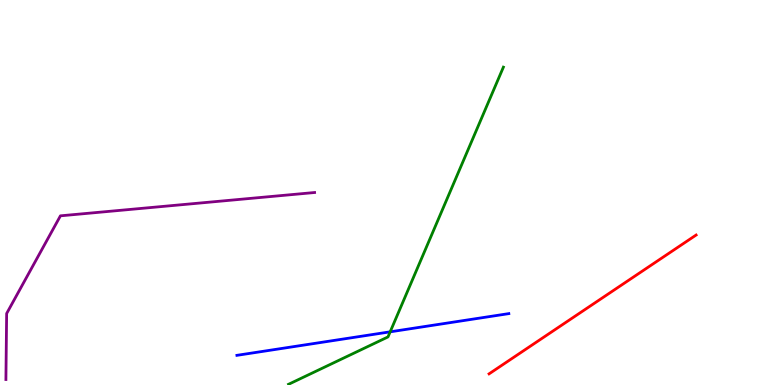[{'lines': ['blue', 'red'], 'intersections': []}, {'lines': ['green', 'red'], 'intersections': []}, {'lines': ['purple', 'red'], 'intersections': []}, {'lines': ['blue', 'green'], 'intersections': [{'x': 5.03, 'y': 1.38}]}, {'lines': ['blue', 'purple'], 'intersections': []}, {'lines': ['green', 'purple'], 'intersections': []}]